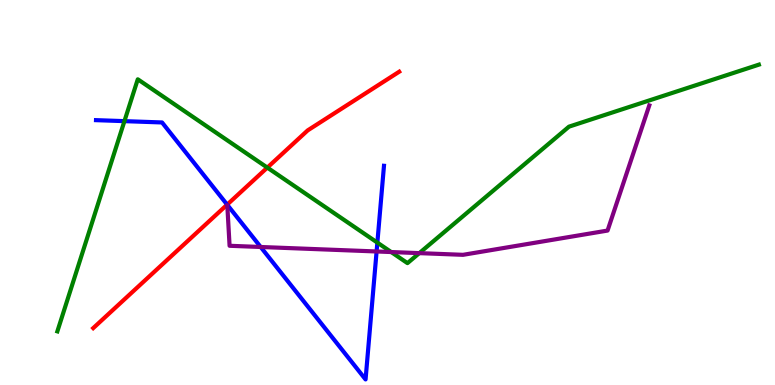[{'lines': ['blue', 'red'], 'intersections': [{'x': 2.93, 'y': 4.68}]}, {'lines': ['green', 'red'], 'intersections': [{'x': 3.45, 'y': 5.65}]}, {'lines': ['purple', 'red'], 'intersections': []}, {'lines': ['blue', 'green'], 'intersections': [{'x': 1.61, 'y': 6.85}, {'x': 4.87, 'y': 3.7}]}, {'lines': ['blue', 'purple'], 'intersections': [{'x': 3.36, 'y': 3.58}, {'x': 4.86, 'y': 3.47}]}, {'lines': ['green', 'purple'], 'intersections': [{'x': 5.05, 'y': 3.45}, {'x': 5.41, 'y': 3.43}]}]